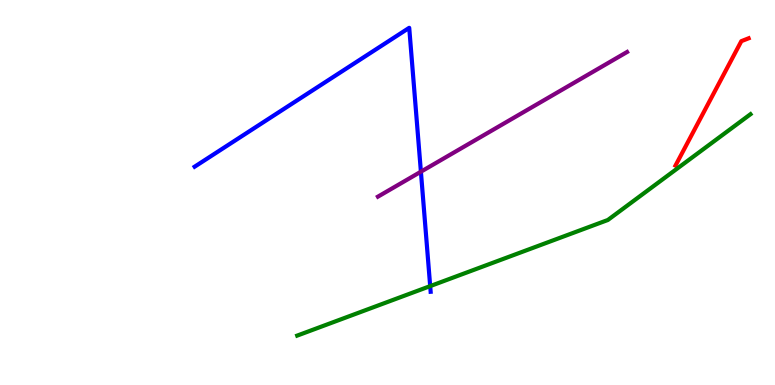[{'lines': ['blue', 'red'], 'intersections': []}, {'lines': ['green', 'red'], 'intersections': []}, {'lines': ['purple', 'red'], 'intersections': []}, {'lines': ['blue', 'green'], 'intersections': [{'x': 5.55, 'y': 2.57}]}, {'lines': ['blue', 'purple'], 'intersections': [{'x': 5.43, 'y': 5.54}]}, {'lines': ['green', 'purple'], 'intersections': []}]